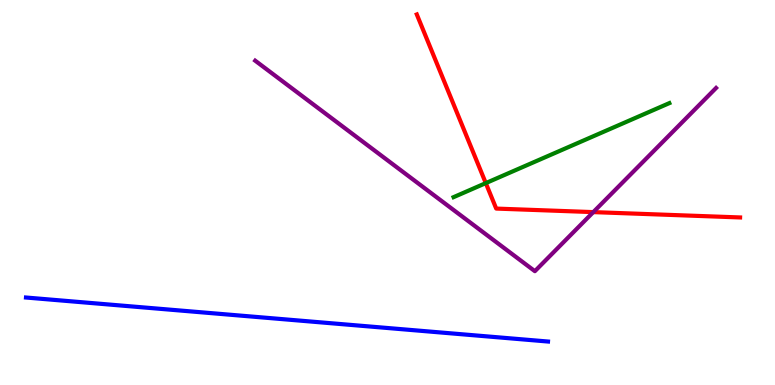[{'lines': ['blue', 'red'], 'intersections': []}, {'lines': ['green', 'red'], 'intersections': [{'x': 6.27, 'y': 5.24}]}, {'lines': ['purple', 'red'], 'intersections': [{'x': 7.66, 'y': 4.49}]}, {'lines': ['blue', 'green'], 'intersections': []}, {'lines': ['blue', 'purple'], 'intersections': []}, {'lines': ['green', 'purple'], 'intersections': []}]